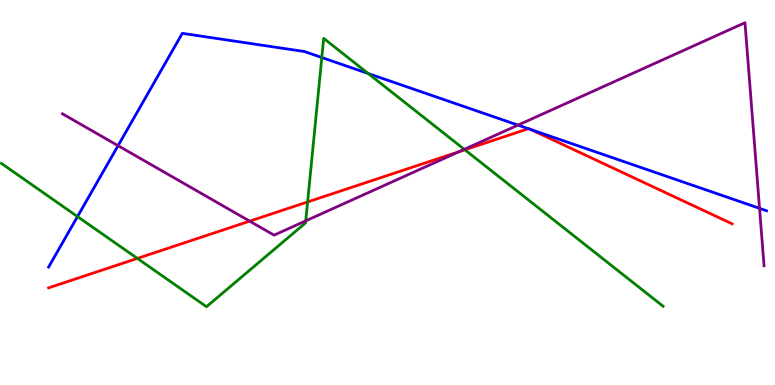[{'lines': ['blue', 'red'], 'intersections': [{'x': 6.82, 'y': 6.66}, {'x': 6.85, 'y': 6.64}]}, {'lines': ['green', 'red'], 'intersections': [{'x': 1.77, 'y': 3.29}, {'x': 3.97, 'y': 4.75}, {'x': 6.0, 'y': 6.11}]}, {'lines': ['purple', 'red'], 'intersections': [{'x': 3.22, 'y': 4.26}, {'x': 5.92, 'y': 6.06}]}, {'lines': ['blue', 'green'], 'intersections': [{'x': 1.0, 'y': 4.37}, {'x': 4.15, 'y': 8.51}, {'x': 4.75, 'y': 8.09}]}, {'lines': ['blue', 'purple'], 'intersections': [{'x': 1.52, 'y': 6.22}, {'x': 6.68, 'y': 6.75}, {'x': 9.8, 'y': 4.59}]}, {'lines': ['green', 'purple'], 'intersections': [{'x': 3.95, 'y': 4.26}, {'x': 5.99, 'y': 6.12}]}]